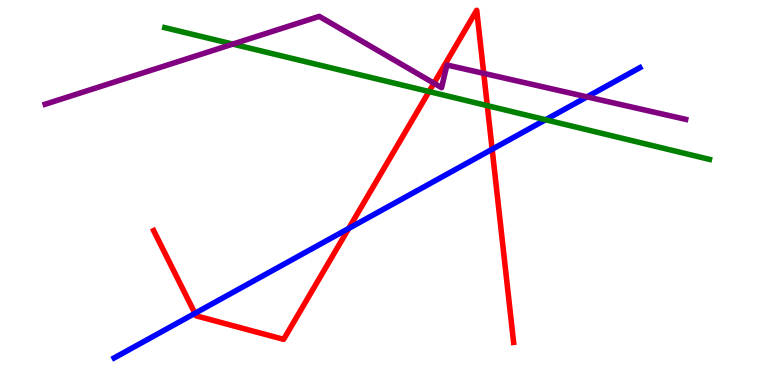[{'lines': ['blue', 'red'], 'intersections': [{'x': 2.52, 'y': 1.86}, {'x': 4.5, 'y': 4.07}, {'x': 6.35, 'y': 6.12}]}, {'lines': ['green', 'red'], 'intersections': [{'x': 5.54, 'y': 7.62}, {'x': 6.29, 'y': 7.26}]}, {'lines': ['purple', 'red'], 'intersections': [{'x': 5.6, 'y': 7.84}, {'x': 6.24, 'y': 8.09}]}, {'lines': ['blue', 'green'], 'intersections': [{'x': 7.04, 'y': 6.89}]}, {'lines': ['blue', 'purple'], 'intersections': [{'x': 7.57, 'y': 7.48}]}, {'lines': ['green', 'purple'], 'intersections': [{'x': 3.0, 'y': 8.85}]}]